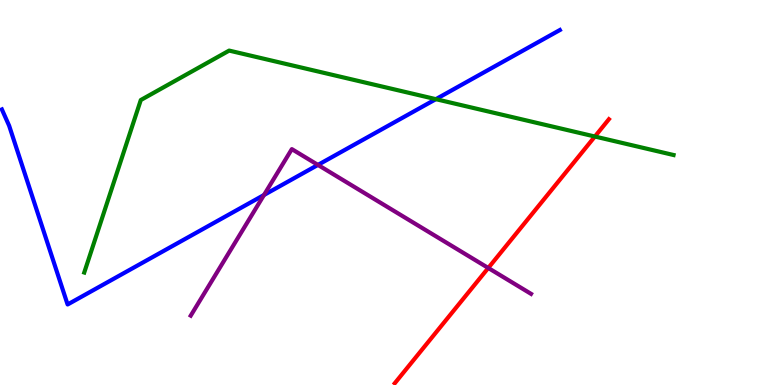[{'lines': ['blue', 'red'], 'intersections': []}, {'lines': ['green', 'red'], 'intersections': [{'x': 7.68, 'y': 6.45}]}, {'lines': ['purple', 'red'], 'intersections': [{'x': 6.3, 'y': 3.04}]}, {'lines': ['blue', 'green'], 'intersections': [{'x': 5.62, 'y': 7.42}]}, {'lines': ['blue', 'purple'], 'intersections': [{'x': 3.41, 'y': 4.94}, {'x': 4.1, 'y': 5.72}]}, {'lines': ['green', 'purple'], 'intersections': []}]